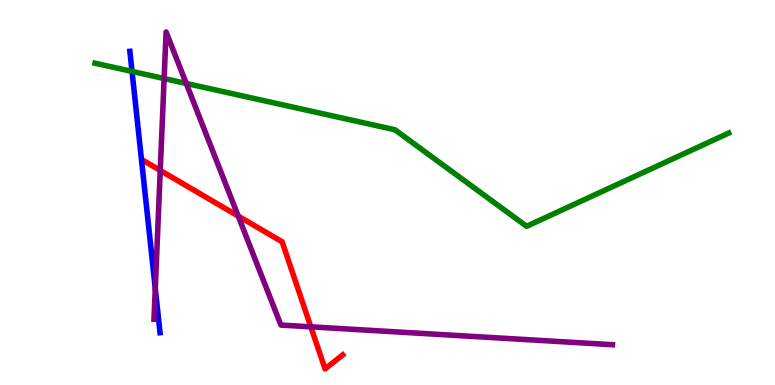[{'lines': ['blue', 'red'], 'intersections': []}, {'lines': ['green', 'red'], 'intersections': []}, {'lines': ['purple', 'red'], 'intersections': [{'x': 2.07, 'y': 5.57}, {'x': 3.07, 'y': 4.39}, {'x': 4.01, 'y': 1.51}]}, {'lines': ['blue', 'green'], 'intersections': [{'x': 1.7, 'y': 8.14}]}, {'lines': ['blue', 'purple'], 'intersections': [{'x': 2.0, 'y': 2.51}]}, {'lines': ['green', 'purple'], 'intersections': [{'x': 2.12, 'y': 7.96}, {'x': 2.4, 'y': 7.83}]}]